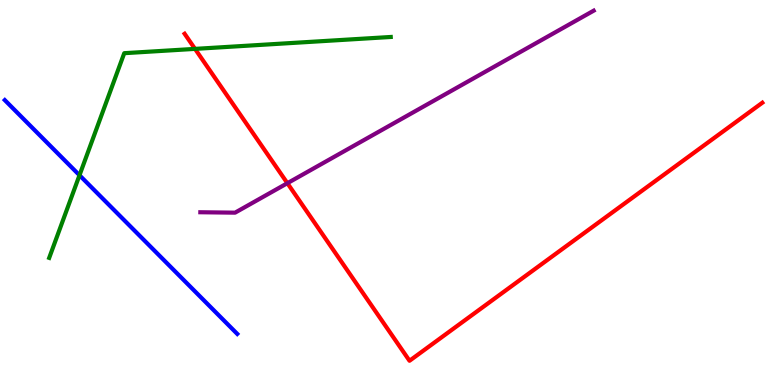[{'lines': ['blue', 'red'], 'intersections': []}, {'lines': ['green', 'red'], 'intersections': [{'x': 2.52, 'y': 8.73}]}, {'lines': ['purple', 'red'], 'intersections': [{'x': 3.71, 'y': 5.24}]}, {'lines': ['blue', 'green'], 'intersections': [{'x': 1.03, 'y': 5.45}]}, {'lines': ['blue', 'purple'], 'intersections': []}, {'lines': ['green', 'purple'], 'intersections': []}]